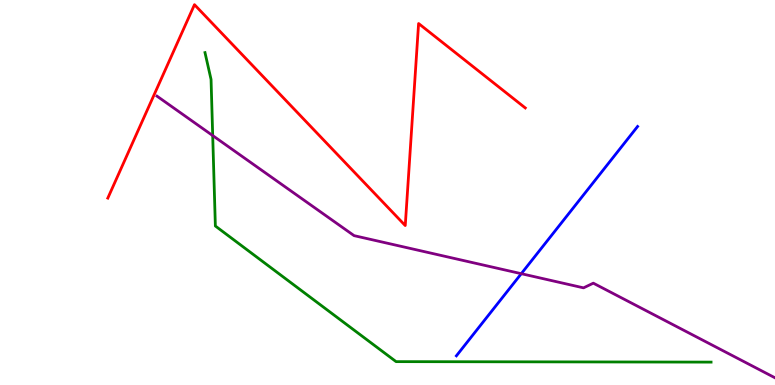[{'lines': ['blue', 'red'], 'intersections': []}, {'lines': ['green', 'red'], 'intersections': []}, {'lines': ['purple', 'red'], 'intersections': []}, {'lines': ['blue', 'green'], 'intersections': []}, {'lines': ['blue', 'purple'], 'intersections': [{'x': 6.73, 'y': 2.89}]}, {'lines': ['green', 'purple'], 'intersections': [{'x': 2.74, 'y': 6.48}]}]